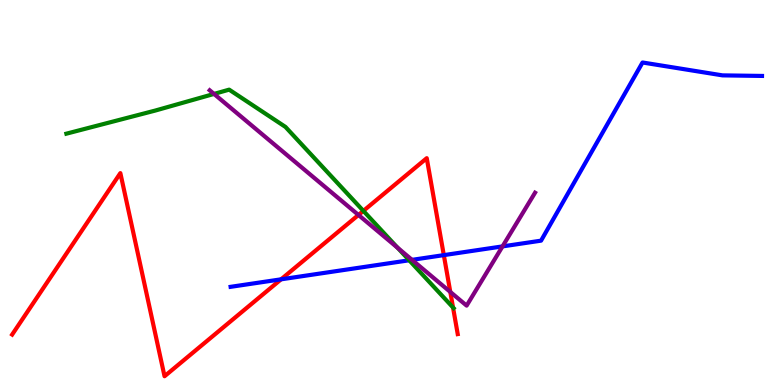[{'lines': ['blue', 'red'], 'intersections': [{'x': 3.63, 'y': 2.74}, {'x': 5.73, 'y': 3.37}]}, {'lines': ['green', 'red'], 'intersections': [{'x': 4.69, 'y': 4.52}, {'x': 5.85, 'y': 2.01}]}, {'lines': ['purple', 'red'], 'intersections': [{'x': 4.63, 'y': 4.42}, {'x': 5.81, 'y': 2.42}]}, {'lines': ['blue', 'green'], 'intersections': [{'x': 5.28, 'y': 3.24}]}, {'lines': ['blue', 'purple'], 'intersections': [{'x': 5.32, 'y': 3.25}, {'x': 6.48, 'y': 3.6}]}, {'lines': ['green', 'purple'], 'intersections': [{'x': 2.76, 'y': 7.56}, {'x': 5.13, 'y': 3.56}]}]